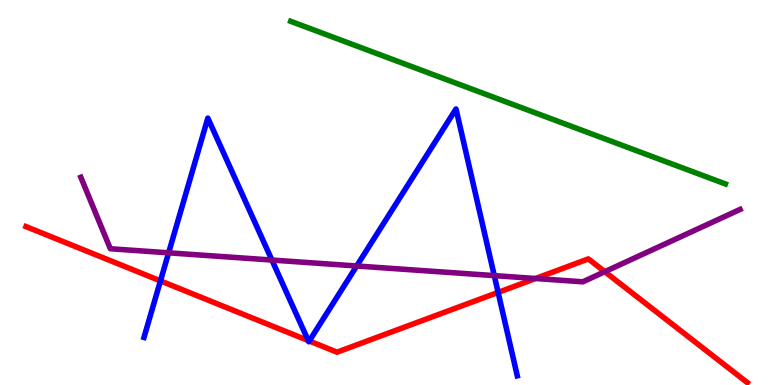[{'lines': ['blue', 'red'], 'intersections': [{'x': 2.07, 'y': 2.7}, {'x': 3.98, 'y': 1.15}, {'x': 3.99, 'y': 1.14}, {'x': 6.43, 'y': 2.41}]}, {'lines': ['green', 'red'], 'intersections': []}, {'lines': ['purple', 'red'], 'intersections': [{'x': 6.91, 'y': 2.77}, {'x': 7.8, 'y': 2.94}]}, {'lines': ['blue', 'green'], 'intersections': []}, {'lines': ['blue', 'purple'], 'intersections': [{'x': 2.18, 'y': 3.43}, {'x': 3.51, 'y': 3.25}, {'x': 4.6, 'y': 3.09}, {'x': 6.38, 'y': 2.84}]}, {'lines': ['green', 'purple'], 'intersections': []}]